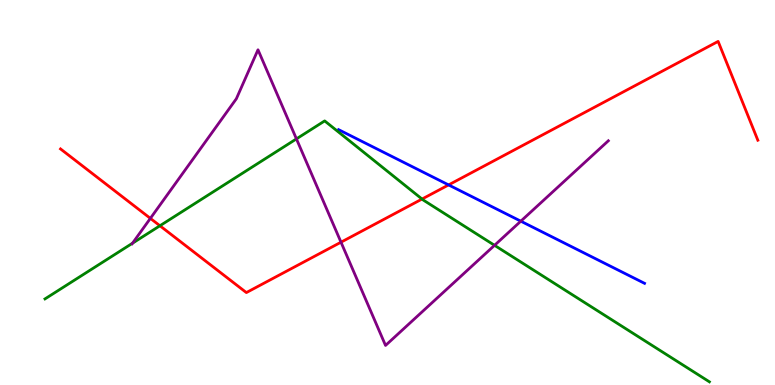[{'lines': ['blue', 'red'], 'intersections': [{'x': 5.79, 'y': 5.2}]}, {'lines': ['green', 'red'], 'intersections': [{'x': 2.06, 'y': 4.14}, {'x': 5.45, 'y': 4.83}]}, {'lines': ['purple', 'red'], 'intersections': [{'x': 1.94, 'y': 4.33}, {'x': 4.4, 'y': 3.71}]}, {'lines': ['blue', 'green'], 'intersections': []}, {'lines': ['blue', 'purple'], 'intersections': [{'x': 6.72, 'y': 4.25}]}, {'lines': ['green', 'purple'], 'intersections': [{'x': 1.71, 'y': 3.68}, {'x': 3.82, 'y': 6.39}, {'x': 6.38, 'y': 3.63}]}]